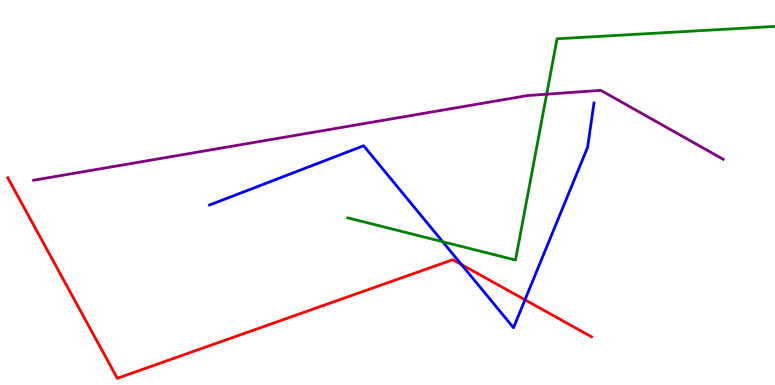[{'lines': ['blue', 'red'], 'intersections': [{'x': 5.95, 'y': 3.13}, {'x': 6.77, 'y': 2.21}]}, {'lines': ['green', 'red'], 'intersections': []}, {'lines': ['purple', 'red'], 'intersections': []}, {'lines': ['blue', 'green'], 'intersections': [{'x': 5.71, 'y': 3.72}]}, {'lines': ['blue', 'purple'], 'intersections': []}, {'lines': ['green', 'purple'], 'intersections': [{'x': 7.05, 'y': 7.55}]}]